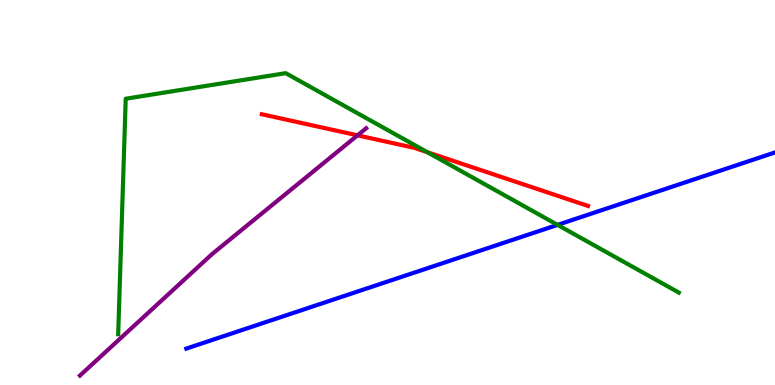[{'lines': ['blue', 'red'], 'intersections': []}, {'lines': ['green', 'red'], 'intersections': [{'x': 5.51, 'y': 6.05}]}, {'lines': ['purple', 'red'], 'intersections': [{'x': 4.61, 'y': 6.48}]}, {'lines': ['blue', 'green'], 'intersections': [{'x': 7.19, 'y': 4.16}]}, {'lines': ['blue', 'purple'], 'intersections': []}, {'lines': ['green', 'purple'], 'intersections': []}]